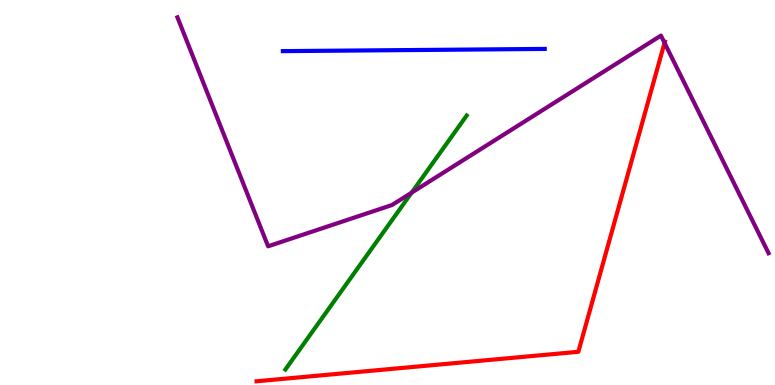[{'lines': ['blue', 'red'], 'intersections': []}, {'lines': ['green', 'red'], 'intersections': []}, {'lines': ['purple', 'red'], 'intersections': [{'x': 8.57, 'y': 8.89}]}, {'lines': ['blue', 'green'], 'intersections': []}, {'lines': ['blue', 'purple'], 'intersections': []}, {'lines': ['green', 'purple'], 'intersections': [{'x': 5.31, 'y': 5.0}]}]